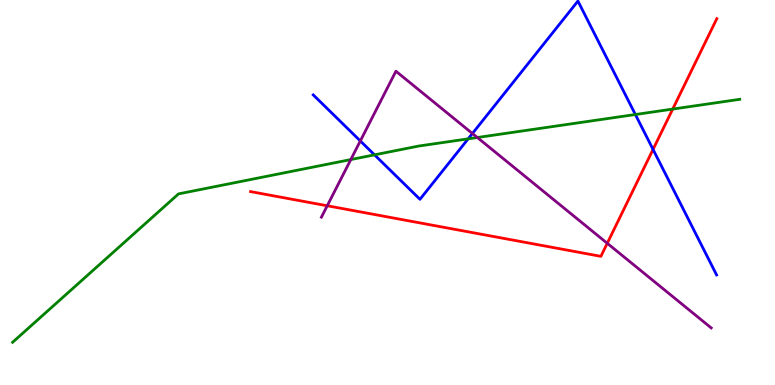[{'lines': ['blue', 'red'], 'intersections': [{'x': 8.43, 'y': 6.12}]}, {'lines': ['green', 'red'], 'intersections': [{'x': 8.68, 'y': 7.17}]}, {'lines': ['purple', 'red'], 'intersections': [{'x': 4.22, 'y': 4.66}, {'x': 7.84, 'y': 3.68}]}, {'lines': ['blue', 'green'], 'intersections': [{'x': 4.83, 'y': 5.98}, {'x': 6.04, 'y': 6.39}, {'x': 8.2, 'y': 7.03}]}, {'lines': ['blue', 'purple'], 'intersections': [{'x': 4.65, 'y': 6.34}, {'x': 6.1, 'y': 6.53}]}, {'lines': ['green', 'purple'], 'intersections': [{'x': 4.53, 'y': 5.86}, {'x': 6.16, 'y': 6.43}]}]